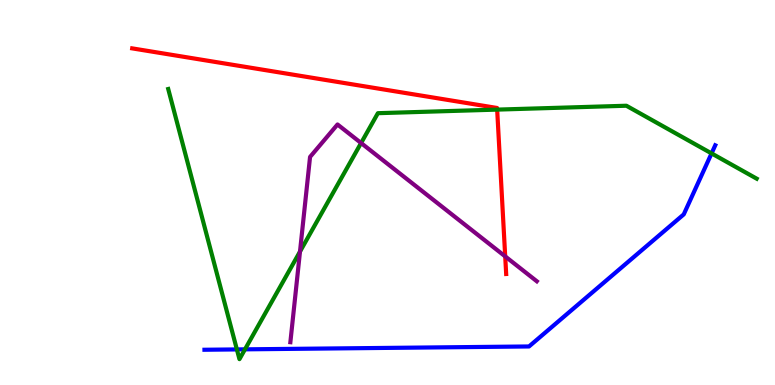[{'lines': ['blue', 'red'], 'intersections': []}, {'lines': ['green', 'red'], 'intersections': [{'x': 6.41, 'y': 7.15}]}, {'lines': ['purple', 'red'], 'intersections': [{'x': 6.52, 'y': 3.34}]}, {'lines': ['blue', 'green'], 'intersections': [{'x': 3.06, 'y': 0.924}, {'x': 3.16, 'y': 0.926}, {'x': 9.18, 'y': 6.02}]}, {'lines': ['blue', 'purple'], 'intersections': []}, {'lines': ['green', 'purple'], 'intersections': [{'x': 3.87, 'y': 3.47}, {'x': 4.66, 'y': 6.29}]}]